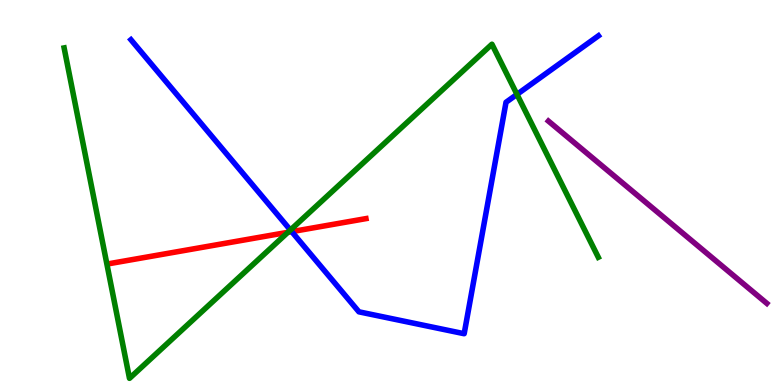[{'lines': ['blue', 'red'], 'intersections': [{'x': 3.76, 'y': 3.98}]}, {'lines': ['green', 'red'], 'intersections': [{'x': 3.72, 'y': 3.97}]}, {'lines': ['purple', 'red'], 'intersections': []}, {'lines': ['blue', 'green'], 'intersections': [{'x': 3.75, 'y': 4.03}, {'x': 6.67, 'y': 7.55}]}, {'lines': ['blue', 'purple'], 'intersections': []}, {'lines': ['green', 'purple'], 'intersections': []}]